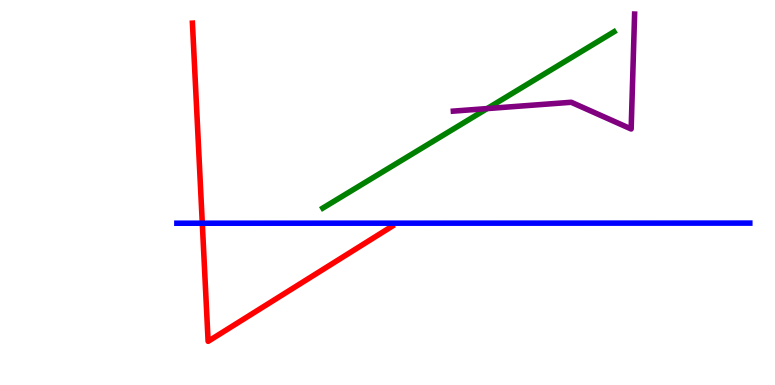[{'lines': ['blue', 'red'], 'intersections': [{'x': 2.61, 'y': 4.2}]}, {'lines': ['green', 'red'], 'intersections': []}, {'lines': ['purple', 'red'], 'intersections': []}, {'lines': ['blue', 'green'], 'intersections': []}, {'lines': ['blue', 'purple'], 'intersections': []}, {'lines': ['green', 'purple'], 'intersections': [{'x': 6.29, 'y': 7.18}]}]